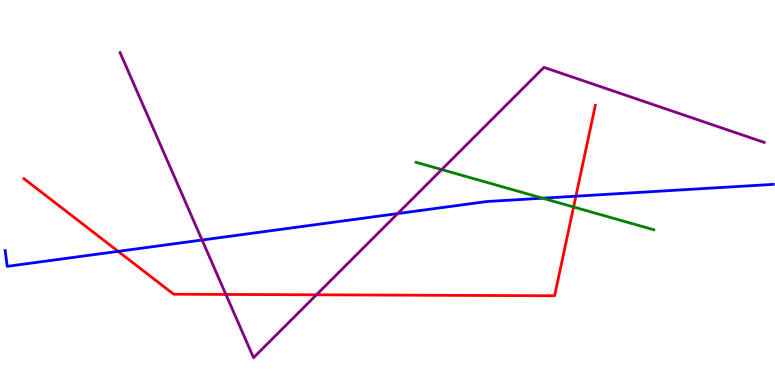[{'lines': ['blue', 'red'], 'intersections': [{'x': 1.52, 'y': 3.47}, {'x': 7.43, 'y': 4.9}]}, {'lines': ['green', 'red'], 'intersections': [{'x': 7.4, 'y': 4.62}]}, {'lines': ['purple', 'red'], 'intersections': [{'x': 2.91, 'y': 2.35}, {'x': 4.08, 'y': 2.34}]}, {'lines': ['blue', 'green'], 'intersections': [{'x': 7.0, 'y': 4.85}]}, {'lines': ['blue', 'purple'], 'intersections': [{'x': 2.61, 'y': 3.77}, {'x': 5.13, 'y': 4.45}]}, {'lines': ['green', 'purple'], 'intersections': [{'x': 5.7, 'y': 5.6}]}]